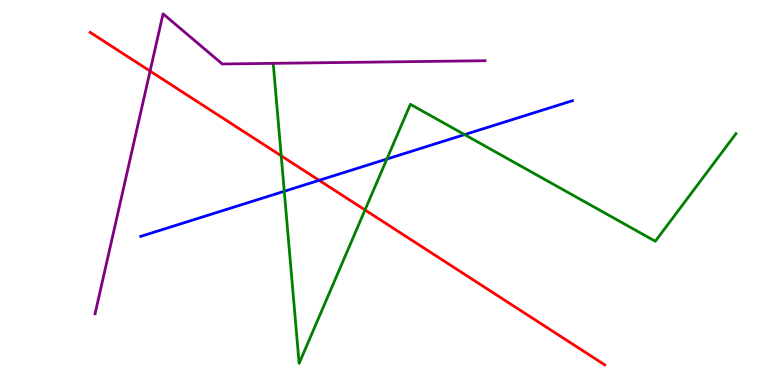[{'lines': ['blue', 'red'], 'intersections': [{'x': 4.12, 'y': 5.32}]}, {'lines': ['green', 'red'], 'intersections': [{'x': 3.63, 'y': 5.95}, {'x': 4.71, 'y': 4.55}]}, {'lines': ['purple', 'red'], 'intersections': [{'x': 1.94, 'y': 8.15}]}, {'lines': ['blue', 'green'], 'intersections': [{'x': 3.67, 'y': 5.03}, {'x': 4.99, 'y': 5.87}, {'x': 5.99, 'y': 6.5}]}, {'lines': ['blue', 'purple'], 'intersections': []}, {'lines': ['green', 'purple'], 'intersections': []}]